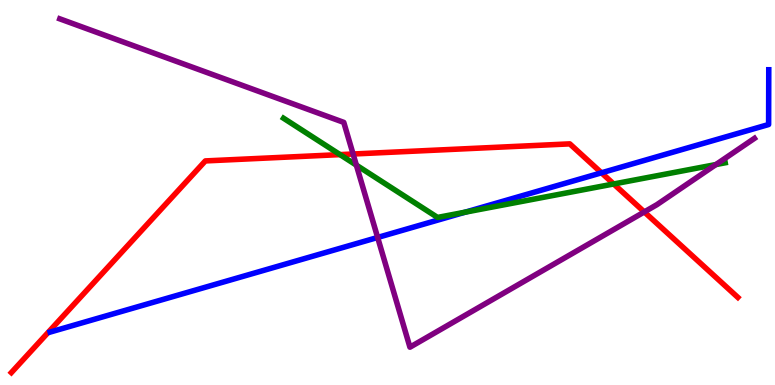[{'lines': ['blue', 'red'], 'intersections': [{'x': 7.76, 'y': 5.51}]}, {'lines': ['green', 'red'], 'intersections': [{'x': 4.39, 'y': 5.98}, {'x': 7.92, 'y': 5.22}]}, {'lines': ['purple', 'red'], 'intersections': [{'x': 4.56, 'y': 6.0}, {'x': 8.31, 'y': 4.5}]}, {'lines': ['blue', 'green'], 'intersections': [{'x': 6.0, 'y': 4.49}]}, {'lines': ['blue', 'purple'], 'intersections': [{'x': 4.87, 'y': 3.83}]}, {'lines': ['green', 'purple'], 'intersections': [{'x': 4.6, 'y': 5.71}, {'x': 9.24, 'y': 5.73}]}]